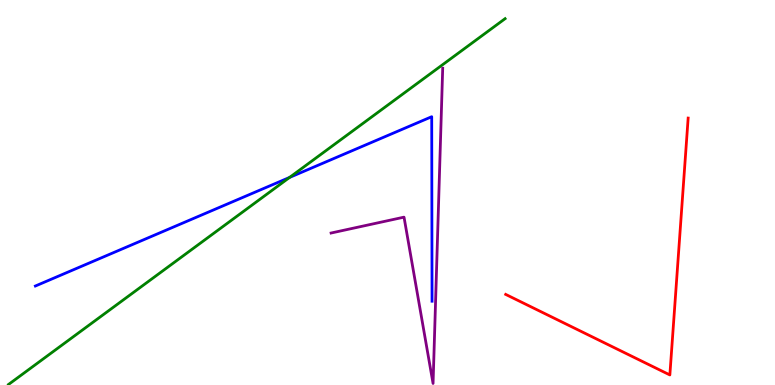[{'lines': ['blue', 'red'], 'intersections': []}, {'lines': ['green', 'red'], 'intersections': []}, {'lines': ['purple', 'red'], 'intersections': []}, {'lines': ['blue', 'green'], 'intersections': [{'x': 3.74, 'y': 5.39}]}, {'lines': ['blue', 'purple'], 'intersections': []}, {'lines': ['green', 'purple'], 'intersections': []}]